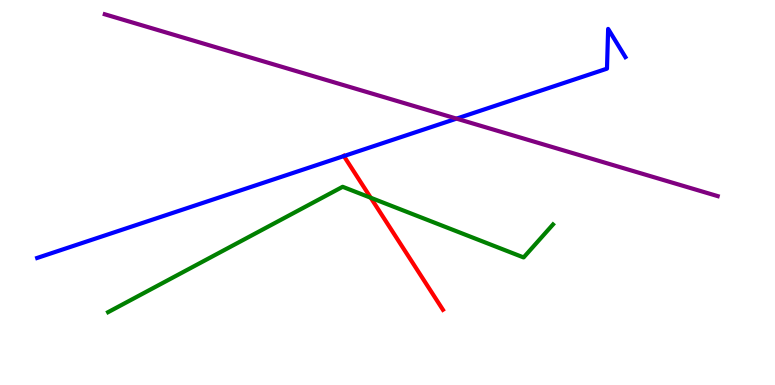[{'lines': ['blue', 'red'], 'intersections': [{'x': 4.44, 'y': 5.95}]}, {'lines': ['green', 'red'], 'intersections': [{'x': 4.78, 'y': 4.86}]}, {'lines': ['purple', 'red'], 'intersections': []}, {'lines': ['blue', 'green'], 'intersections': []}, {'lines': ['blue', 'purple'], 'intersections': [{'x': 5.89, 'y': 6.92}]}, {'lines': ['green', 'purple'], 'intersections': []}]